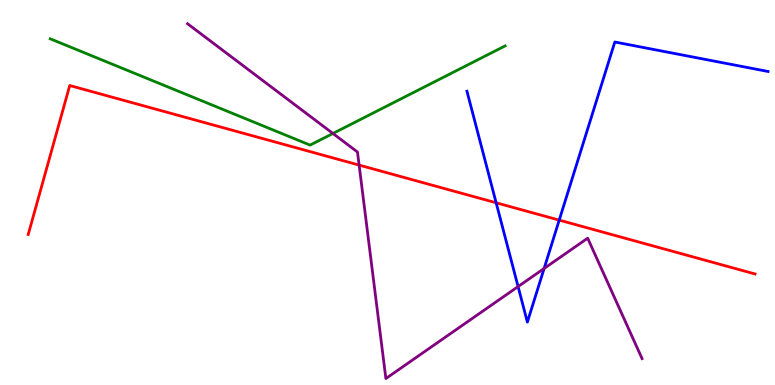[{'lines': ['blue', 'red'], 'intersections': [{'x': 6.4, 'y': 4.73}, {'x': 7.22, 'y': 4.28}]}, {'lines': ['green', 'red'], 'intersections': []}, {'lines': ['purple', 'red'], 'intersections': [{'x': 4.63, 'y': 5.71}]}, {'lines': ['blue', 'green'], 'intersections': []}, {'lines': ['blue', 'purple'], 'intersections': [{'x': 6.68, 'y': 2.56}, {'x': 7.02, 'y': 3.03}]}, {'lines': ['green', 'purple'], 'intersections': [{'x': 4.3, 'y': 6.53}]}]